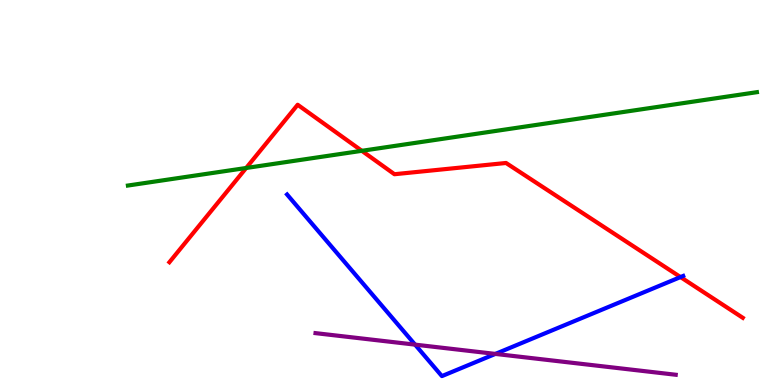[{'lines': ['blue', 'red'], 'intersections': [{'x': 8.78, 'y': 2.8}]}, {'lines': ['green', 'red'], 'intersections': [{'x': 3.18, 'y': 5.64}, {'x': 4.67, 'y': 6.08}]}, {'lines': ['purple', 'red'], 'intersections': []}, {'lines': ['blue', 'green'], 'intersections': []}, {'lines': ['blue', 'purple'], 'intersections': [{'x': 5.36, 'y': 1.05}, {'x': 6.39, 'y': 0.807}]}, {'lines': ['green', 'purple'], 'intersections': []}]